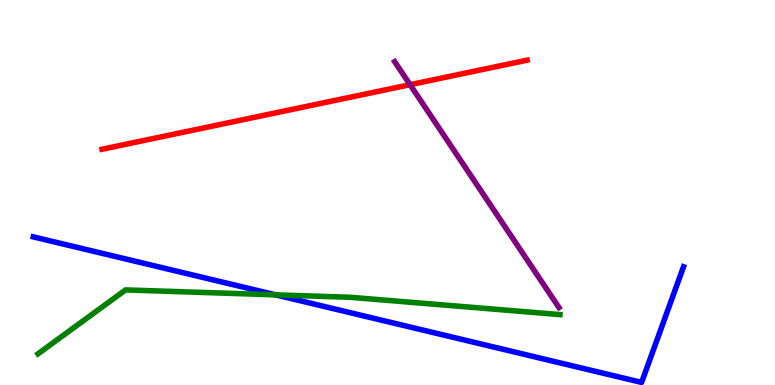[{'lines': ['blue', 'red'], 'intersections': []}, {'lines': ['green', 'red'], 'intersections': []}, {'lines': ['purple', 'red'], 'intersections': [{'x': 5.29, 'y': 7.8}]}, {'lines': ['blue', 'green'], 'intersections': [{'x': 3.56, 'y': 2.34}]}, {'lines': ['blue', 'purple'], 'intersections': []}, {'lines': ['green', 'purple'], 'intersections': []}]